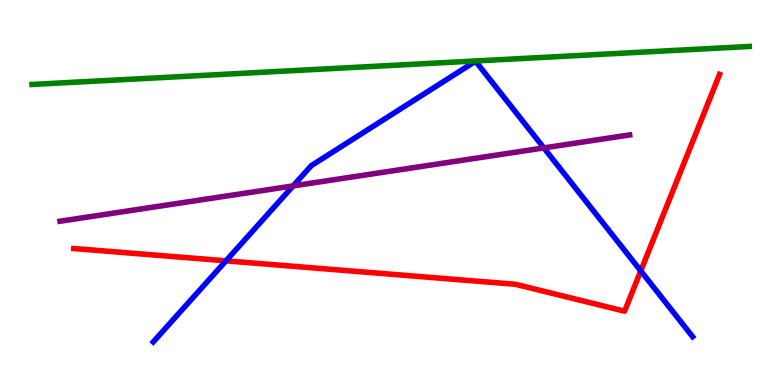[{'lines': ['blue', 'red'], 'intersections': [{'x': 2.92, 'y': 3.23}, {'x': 8.27, 'y': 2.96}]}, {'lines': ['green', 'red'], 'intersections': []}, {'lines': ['purple', 'red'], 'intersections': []}, {'lines': ['blue', 'green'], 'intersections': []}, {'lines': ['blue', 'purple'], 'intersections': [{'x': 3.78, 'y': 5.17}, {'x': 7.02, 'y': 6.16}]}, {'lines': ['green', 'purple'], 'intersections': []}]